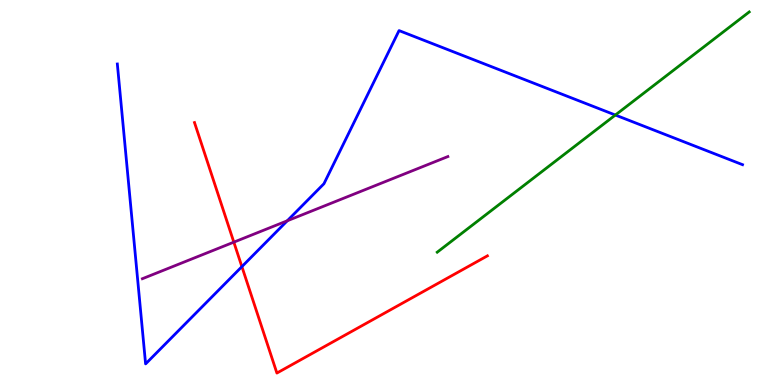[{'lines': ['blue', 'red'], 'intersections': [{'x': 3.12, 'y': 3.07}]}, {'lines': ['green', 'red'], 'intersections': []}, {'lines': ['purple', 'red'], 'intersections': [{'x': 3.02, 'y': 3.71}]}, {'lines': ['blue', 'green'], 'intersections': [{'x': 7.94, 'y': 7.01}]}, {'lines': ['blue', 'purple'], 'intersections': [{'x': 3.71, 'y': 4.27}]}, {'lines': ['green', 'purple'], 'intersections': []}]